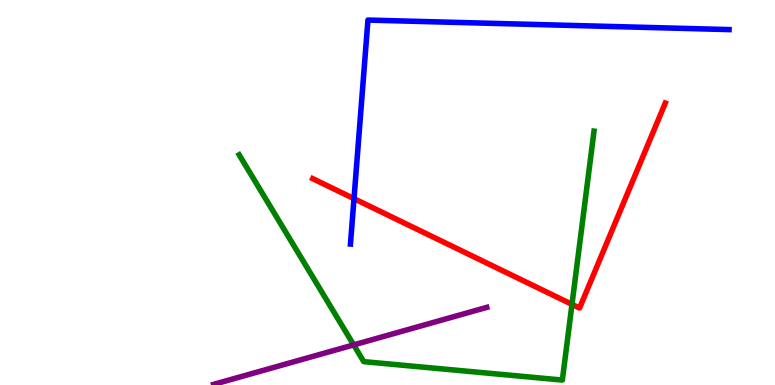[{'lines': ['blue', 'red'], 'intersections': [{'x': 4.57, 'y': 4.84}]}, {'lines': ['green', 'red'], 'intersections': [{'x': 7.38, 'y': 2.09}]}, {'lines': ['purple', 'red'], 'intersections': []}, {'lines': ['blue', 'green'], 'intersections': []}, {'lines': ['blue', 'purple'], 'intersections': []}, {'lines': ['green', 'purple'], 'intersections': [{'x': 4.56, 'y': 1.04}]}]